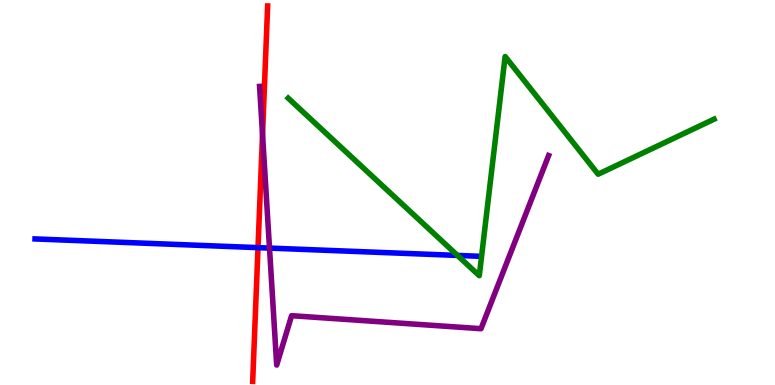[{'lines': ['blue', 'red'], 'intersections': [{'x': 3.33, 'y': 3.57}]}, {'lines': ['green', 'red'], 'intersections': []}, {'lines': ['purple', 'red'], 'intersections': [{'x': 3.39, 'y': 6.51}]}, {'lines': ['blue', 'green'], 'intersections': [{'x': 5.9, 'y': 3.37}]}, {'lines': ['blue', 'purple'], 'intersections': [{'x': 3.48, 'y': 3.56}]}, {'lines': ['green', 'purple'], 'intersections': []}]